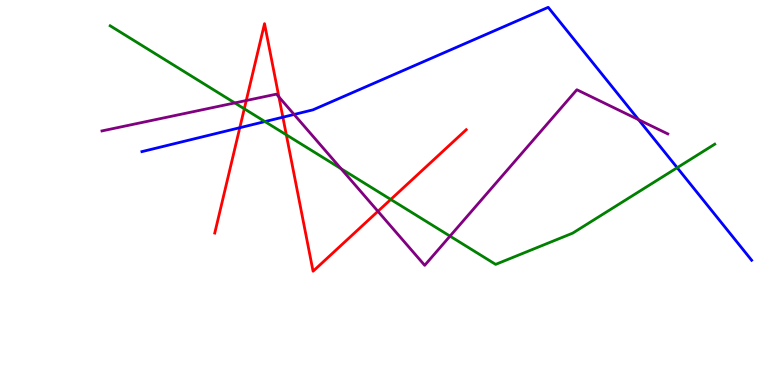[{'lines': ['blue', 'red'], 'intersections': [{'x': 3.09, 'y': 6.68}, {'x': 3.65, 'y': 6.96}]}, {'lines': ['green', 'red'], 'intersections': [{'x': 3.15, 'y': 7.17}, {'x': 3.69, 'y': 6.5}, {'x': 5.04, 'y': 4.82}]}, {'lines': ['purple', 'red'], 'intersections': [{'x': 3.18, 'y': 7.39}, {'x': 3.6, 'y': 7.48}, {'x': 4.88, 'y': 4.51}]}, {'lines': ['blue', 'green'], 'intersections': [{'x': 3.42, 'y': 6.84}, {'x': 8.74, 'y': 5.64}]}, {'lines': ['blue', 'purple'], 'intersections': [{'x': 3.79, 'y': 7.03}, {'x': 8.24, 'y': 6.89}]}, {'lines': ['green', 'purple'], 'intersections': [{'x': 3.03, 'y': 7.33}, {'x': 4.4, 'y': 5.62}, {'x': 5.81, 'y': 3.87}]}]